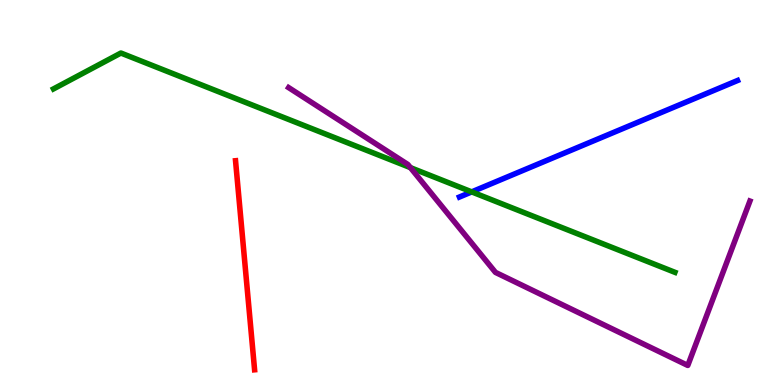[{'lines': ['blue', 'red'], 'intersections': []}, {'lines': ['green', 'red'], 'intersections': []}, {'lines': ['purple', 'red'], 'intersections': []}, {'lines': ['blue', 'green'], 'intersections': [{'x': 6.09, 'y': 5.02}]}, {'lines': ['blue', 'purple'], 'intersections': []}, {'lines': ['green', 'purple'], 'intersections': [{'x': 5.3, 'y': 5.65}]}]